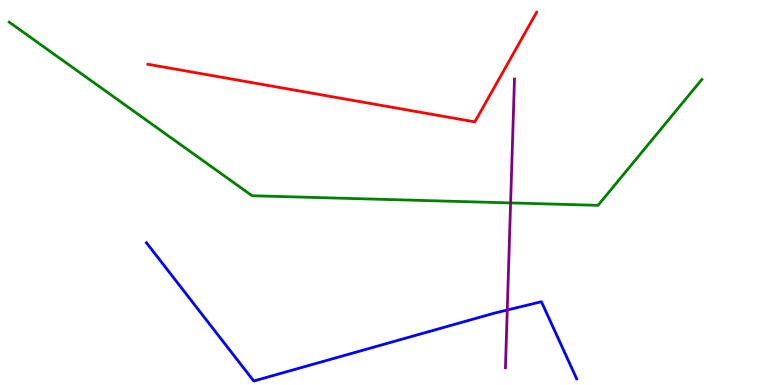[{'lines': ['blue', 'red'], 'intersections': []}, {'lines': ['green', 'red'], 'intersections': []}, {'lines': ['purple', 'red'], 'intersections': []}, {'lines': ['blue', 'green'], 'intersections': []}, {'lines': ['blue', 'purple'], 'intersections': [{'x': 6.55, 'y': 1.95}]}, {'lines': ['green', 'purple'], 'intersections': [{'x': 6.59, 'y': 4.73}]}]